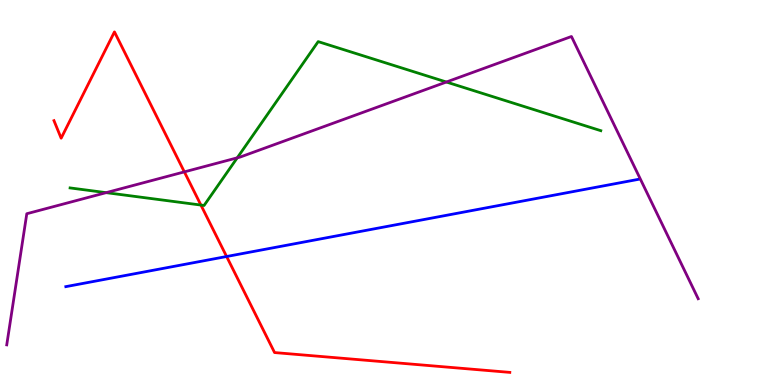[{'lines': ['blue', 'red'], 'intersections': [{'x': 2.92, 'y': 3.34}]}, {'lines': ['green', 'red'], 'intersections': [{'x': 2.59, 'y': 4.67}]}, {'lines': ['purple', 'red'], 'intersections': [{'x': 2.38, 'y': 5.54}]}, {'lines': ['blue', 'green'], 'intersections': []}, {'lines': ['blue', 'purple'], 'intersections': []}, {'lines': ['green', 'purple'], 'intersections': [{'x': 1.37, 'y': 5.0}, {'x': 3.06, 'y': 5.9}, {'x': 5.76, 'y': 7.87}]}]